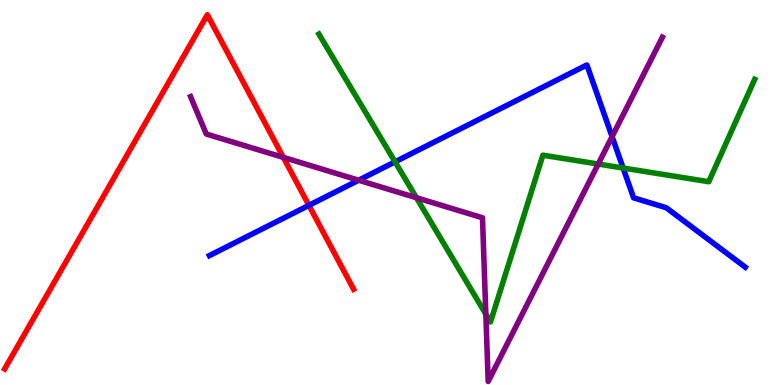[{'lines': ['blue', 'red'], 'intersections': [{'x': 3.99, 'y': 4.67}]}, {'lines': ['green', 'red'], 'intersections': []}, {'lines': ['purple', 'red'], 'intersections': [{'x': 3.66, 'y': 5.91}]}, {'lines': ['blue', 'green'], 'intersections': [{'x': 5.1, 'y': 5.8}, {'x': 8.04, 'y': 5.64}]}, {'lines': ['blue', 'purple'], 'intersections': [{'x': 4.63, 'y': 5.32}, {'x': 7.9, 'y': 6.45}]}, {'lines': ['green', 'purple'], 'intersections': [{'x': 5.37, 'y': 4.86}, {'x': 6.27, 'y': 1.84}, {'x': 7.72, 'y': 5.74}]}]